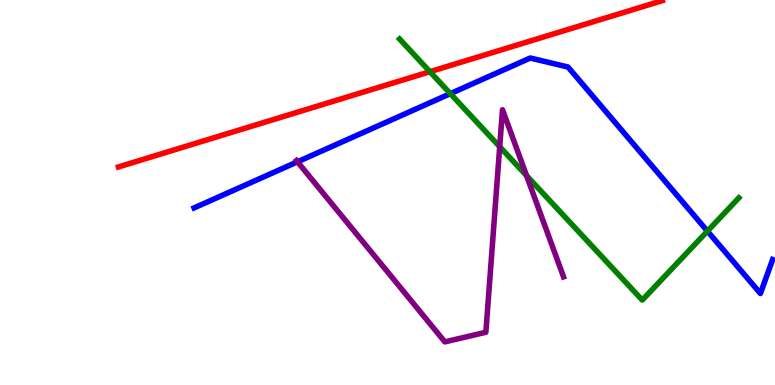[{'lines': ['blue', 'red'], 'intersections': []}, {'lines': ['green', 'red'], 'intersections': [{'x': 5.55, 'y': 8.14}]}, {'lines': ['purple', 'red'], 'intersections': []}, {'lines': ['blue', 'green'], 'intersections': [{'x': 5.81, 'y': 7.57}, {'x': 9.13, 'y': 4.0}]}, {'lines': ['blue', 'purple'], 'intersections': [{'x': 3.84, 'y': 5.8}]}, {'lines': ['green', 'purple'], 'intersections': [{'x': 6.45, 'y': 6.19}, {'x': 6.79, 'y': 5.44}]}]